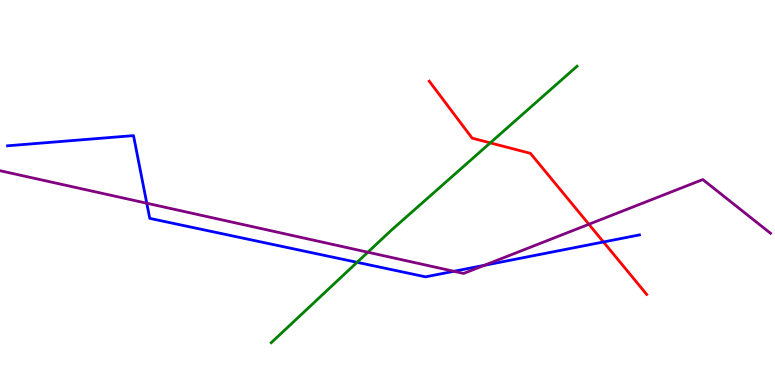[{'lines': ['blue', 'red'], 'intersections': [{'x': 7.79, 'y': 3.72}]}, {'lines': ['green', 'red'], 'intersections': [{'x': 6.33, 'y': 6.29}]}, {'lines': ['purple', 'red'], 'intersections': [{'x': 7.6, 'y': 4.17}]}, {'lines': ['blue', 'green'], 'intersections': [{'x': 4.61, 'y': 3.19}]}, {'lines': ['blue', 'purple'], 'intersections': [{'x': 1.89, 'y': 4.72}, {'x': 5.86, 'y': 2.95}, {'x': 6.25, 'y': 3.11}]}, {'lines': ['green', 'purple'], 'intersections': [{'x': 4.75, 'y': 3.45}]}]